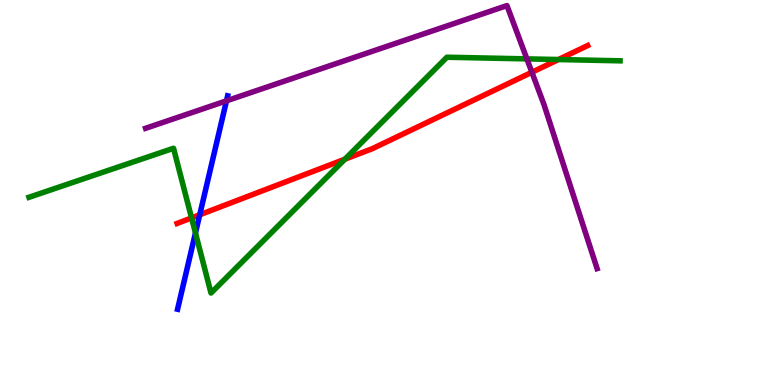[{'lines': ['blue', 'red'], 'intersections': [{'x': 2.58, 'y': 4.42}]}, {'lines': ['green', 'red'], 'intersections': [{'x': 2.47, 'y': 4.34}, {'x': 4.45, 'y': 5.87}, {'x': 7.21, 'y': 8.45}]}, {'lines': ['purple', 'red'], 'intersections': [{'x': 6.86, 'y': 8.12}]}, {'lines': ['blue', 'green'], 'intersections': [{'x': 2.52, 'y': 3.95}]}, {'lines': ['blue', 'purple'], 'intersections': [{'x': 2.92, 'y': 7.38}]}, {'lines': ['green', 'purple'], 'intersections': [{'x': 6.8, 'y': 8.47}]}]